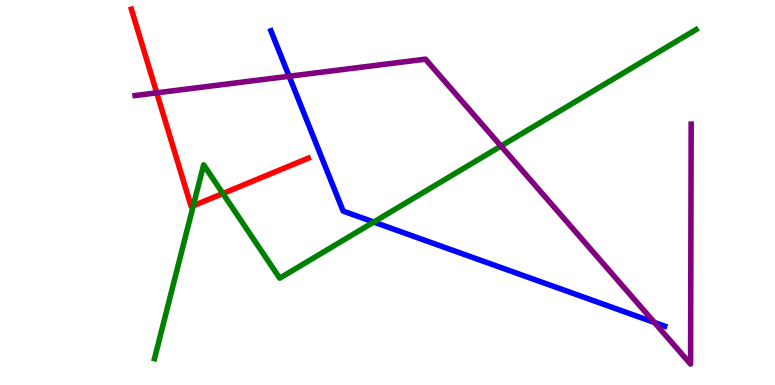[{'lines': ['blue', 'red'], 'intersections': []}, {'lines': ['green', 'red'], 'intersections': [{'x': 2.49, 'y': 4.66}, {'x': 2.88, 'y': 4.97}]}, {'lines': ['purple', 'red'], 'intersections': [{'x': 2.02, 'y': 7.59}]}, {'lines': ['blue', 'green'], 'intersections': [{'x': 4.82, 'y': 4.23}]}, {'lines': ['blue', 'purple'], 'intersections': [{'x': 3.73, 'y': 8.02}, {'x': 8.44, 'y': 1.62}]}, {'lines': ['green', 'purple'], 'intersections': [{'x': 6.46, 'y': 6.21}]}]